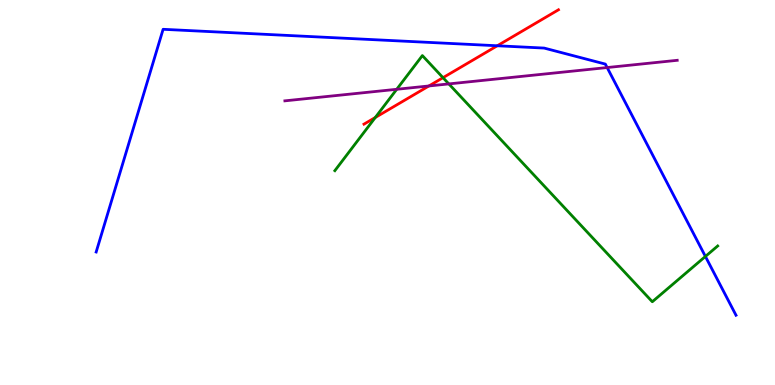[{'lines': ['blue', 'red'], 'intersections': [{'x': 6.42, 'y': 8.81}]}, {'lines': ['green', 'red'], 'intersections': [{'x': 4.84, 'y': 6.95}, {'x': 5.72, 'y': 7.98}]}, {'lines': ['purple', 'red'], 'intersections': [{'x': 5.53, 'y': 7.77}]}, {'lines': ['blue', 'green'], 'intersections': [{'x': 9.1, 'y': 3.34}]}, {'lines': ['blue', 'purple'], 'intersections': [{'x': 7.83, 'y': 8.25}]}, {'lines': ['green', 'purple'], 'intersections': [{'x': 5.12, 'y': 7.68}, {'x': 5.79, 'y': 7.82}]}]